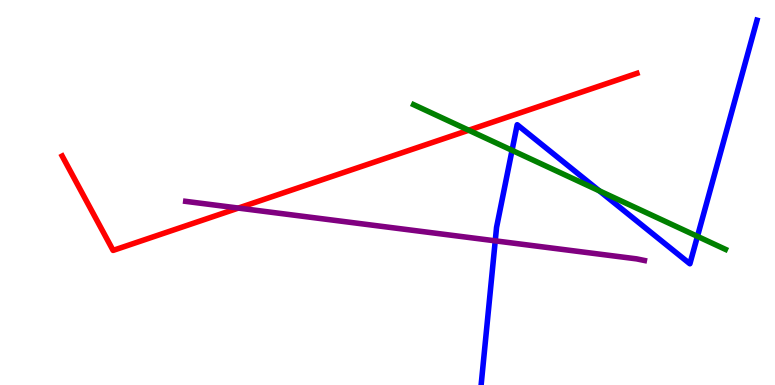[{'lines': ['blue', 'red'], 'intersections': []}, {'lines': ['green', 'red'], 'intersections': [{'x': 6.05, 'y': 6.62}]}, {'lines': ['purple', 'red'], 'intersections': [{'x': 3.08, 'y': 4.6}]}, {'lines': ['blue', 'green'], 'intersections': [{'x': 6.61, 'y': 6.1}, {'x': 7.73, 'y': 5.04}, {'x': 9.0, 'y': 3.86}]}, {'lines': ['blue', 'purple'], 'intersections': [{'x': 6.39, 'y': 3.74}]}, {'lines': ['green', 'purple'], 'intersections': []}]